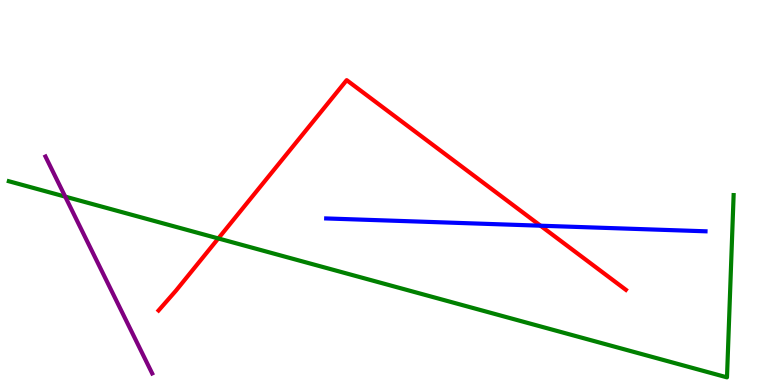[{'lines': ['blue', 'red'], 'intersections': [{'x': 6.97, 'y': 4.14}]}, {'lines': ['green', 'red'], 'intersections': [{'x': 2.82, 'y': 3.81}]}, {'lines': ['purple', 'red'], 'intersections': []}, {'lines': ['blue', 'green'], 'intersections': []}, {'lines': ['blue', 'purple'], 'intersections': []}, {'lines': ['green', 'purple'], 'intersections': [{'x': 0.841, 'y': 4.89}]}]